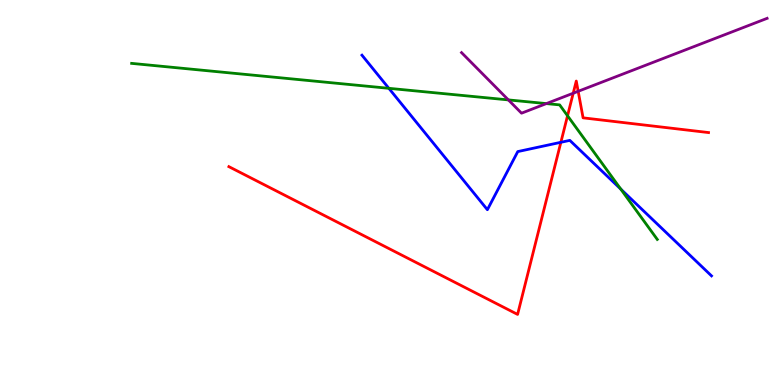[{'lines': ['blue', 'red'], 'intersections': [{'x': 7.24, 'y': 6.3}]}, {'lines': ['green', 'red'], 'intersections': [{'x': 7.32, 'y': 6.99}]}, {'lines': ['purple', 'red'], 'intersections': [{'x': 7.4, 'y': 7.58}, {'x': 7.46, 'y': 7.63}]}, {'lines': ['blue', 'green'], 'intersections': [{'x': 5.02, 'y': 7.71}, {'x': 8.01, 'y': 5.09}]}, {'lines': ['blue', 'purple'], 'intersections': []}, {'lines': ['green', 'purple'], 'intersections': [{'x': 6.56, 'y': 7.4}, {'x': 7.05, 'y': 7.31}]}]